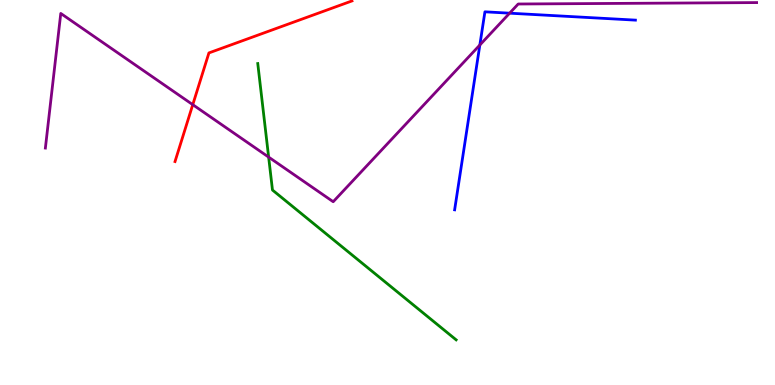[{'lines': ['blue', 'red'], 'intersections': []}, {'lines': ['green', 'red'], 'intersections': []}, {'lines': ['purple', 'red'], 'intersections': [{'x': 2.49, 'y': 7.28}]}, {'lines': ['blue', 'green'], 'intersections': []}, {'lines': ['blue', 'purple'], 'intersections': [{'x': 6.19, 'y': 8.83}, {'x': 6.58, 'y': 9.66}]}, {'lines': ['green', 'purple'], 'intersections': [{'x': 3.47, 'y': 5.92}]}]